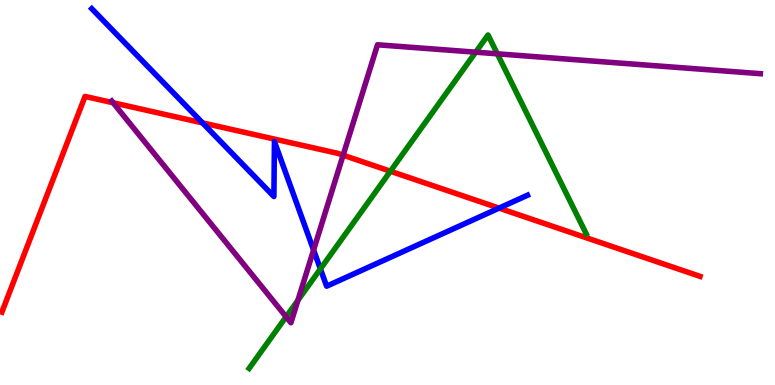[{'lines': ['blue', 'red'], 'intersections': [{'x': 2.61, 'y': 6.81}, {'x': 6.44, 'y': 4.59}]}, {'lines': ['green', 'red'], 'intersections': [{'x': 5.04, 'y': 5.55}]}, {'lines': ['purple', 'red'], 'intersections': [{'x': 1.46, 'y': 7.33}, {'x': 4.43, 'y': 5.97}]}, {'lines': ['blue', 'green'], 'intersections': [{'x': 4.13, 'y': 3.01}]}, {'lines': ['blue', 'purple'], 'intersections': [{'x': 4.05, 'y': 3.51}]}, {'lines': ['green', 'purple'], 'intersections': [{'x': 3.69, 'y': 1.77}, {'x': 3.84, 'y': 2.2}, {'x': 6.14, 'y': 8.64}, {'x': 6.42, 'y': 8.6}]}]